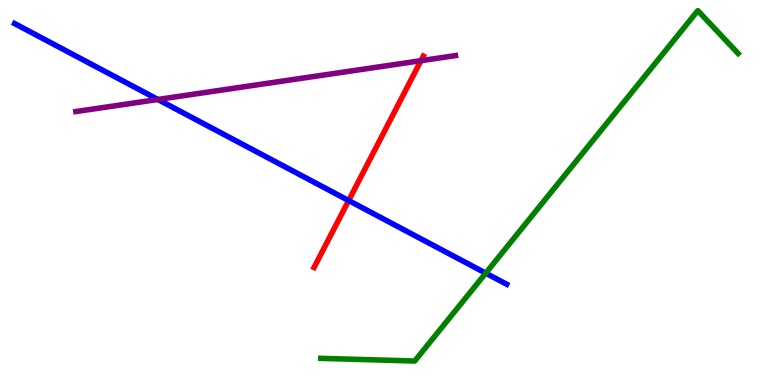[{'lines': ['blue', 'red'], 'intersections': [{'x': 4.5, 'y': 4.79}]}, {'lines': ['green', 'red'], 'intersections': []}, {'lines': ['purple', 'red'], 'intersections': [{'x': 5.43, 'y': 8.42}]}, {'lines': ['blue', 'green'], 'intersections': [{'x': 6.27, 'y': 2.91}]}, {'lines': ['blue', 'purple'], 'intersections': [{'x': 2.04, 'y': 7.42}]}, {'lines': ['green', 'purple'], 'intersections': []}]